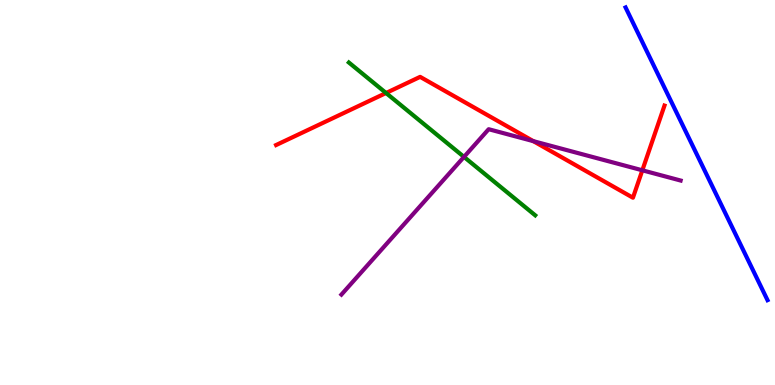[{'lines': ['blue', 'red'], 'intersections': []}, {'lines': ['green', 'red'], 'intersections': [{'x': 4.98, 'y': 7.58}]}, {'lines': ['purple', 'red'], 'intersections': [{'x': 6.88, 'y': 6.33}, {'x': 8.29, 'y': 5.58}]}, {'lines': ['blue', 'green'], 'intersections': []}, {'lines': ['blue', 'purple'], 'intersections': []}, {'lines': ['green', 'purple'], 'intersections': [{'x': 5.99, 'y': 5.92}]}]